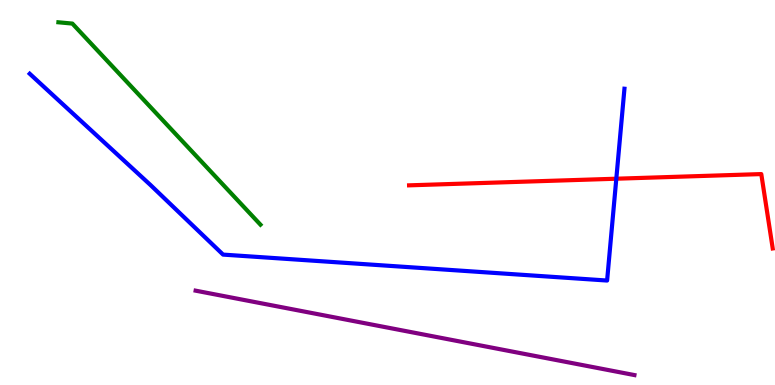[{'lines': ['blue', 'red'], 'intersections': [{'x': 7.95, 'y': 5.36}]}, {'lines': ['green', 'red'], 'intersections': []}, {'lines': ['purple', 'red'], 'intersections': []}, {'lines': ['blue', 'green'], 'intersections': []}, {'lines': ['blue', 'purple'], 'intersections': []}, {'lines': ['green', 'purple'], 'intersections': []}]